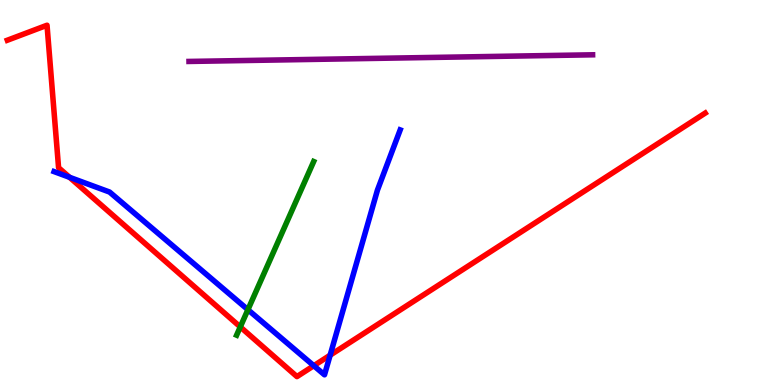[{'lines': ['blue', 'red'], 'intersections': [{'x': 0.897, 'y': 5.39}, {'x': 4.05, 'y': 0.501}, {'x': 4.26, 'y': 0.775}]}, {'lines': ['green', 'red'], 'intersections': [{'x': 3.1, 'y': 1.51}]}, {'lines': ['purple', 'red'], 'intersections': []}, {'lines': ['blue', 'green'], 'intersections': [{'x': 3.2, 'y': 1.96}]}, {'lines': ['blue', 'purple'], 'intersections': []}, {'lines': ['green', 'purple'], 'intersections': []}]